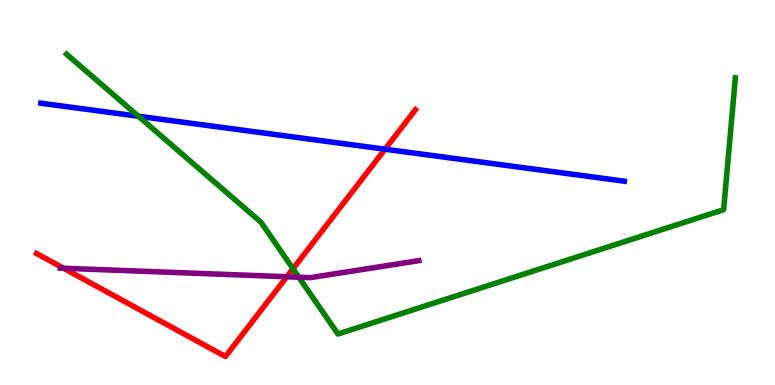[{'lines': ['blue', 'red'], 'intersections': [{'x': 4.97, 'y': 6.12}]}, {'lines': ['green', 'red'], 'intersections': [{'x': 3.78, 'y': 3.02}]}, {'lines': ['purple', 'red'], 'intersections': [{'x': 0.82, 'y': 3.03}, {'x': 3.7, 'y': 2.81}]}, {'lines': ['blue', 'green'], 'intersections': [{'x': 1.79, 'y': 6.98}]}, {'lines': ['blue', 'purple'], 'intersections': []}, {'lines': ['green', 'purple'], 'intersections': [{'x': 3.86, 'y': 2.8}]}]